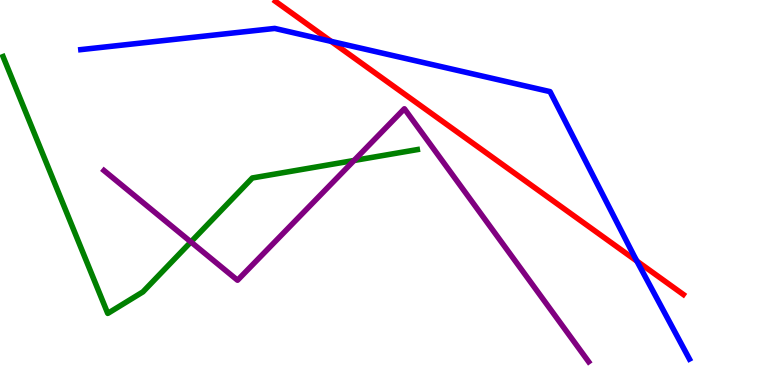[{'lines': ['blue', 'red'], 'intersections': [{'x': 4.27, 'y': 8.93}, {'x': 8.22, 'y': 3.22}]}, {'lines': ['green', 'red'], 'intersections': []}, {'lines': ['purple', 'red'], 'intersections': []}, {'lines': ['blue', 'green'], 'intersections': []}, {'lines': ['blue', 'purple'], 'intersections': []}, {'lines': ['green', 'purple'], 'intersections': [{'x': 2.46, 'y': 3.72}, {'x': 4.57, 'y': 5.83}]}]